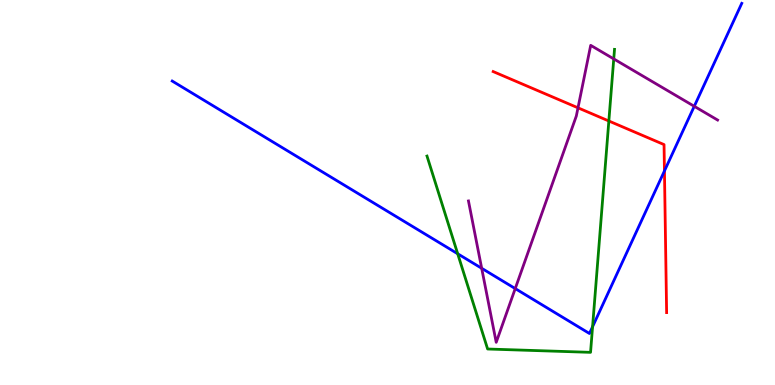[{'lines': ['blue', 'red'], 'intersections': [{'x': 8.57, 'y': 5.56}]}, {'lines': ['green', 'red'], 'intersections': [{'x': 7.86, 'y': 6.86}]}, {'lines': ['purple', 'red'], 'intersections': [{'x': 7.46, 'y': 7.2}]}, {'lines': ['blue', 'green'], 'intersections': [{'x': 5.91, 'y': 3.41}, {'x': 7.65, 'y': 1.51}]}, {'lines': ['blue', 'purple'], 'intersections': [{'x': 6.22, 'y': 3.03}, {'x': 6.65, 'y': 2.5}, {'x': 8.96, 'y': 7.24}]}, {'lines': ['green', 'purple'], 'intersections': [{'x': 7.92, 'y': 8.47}]}]